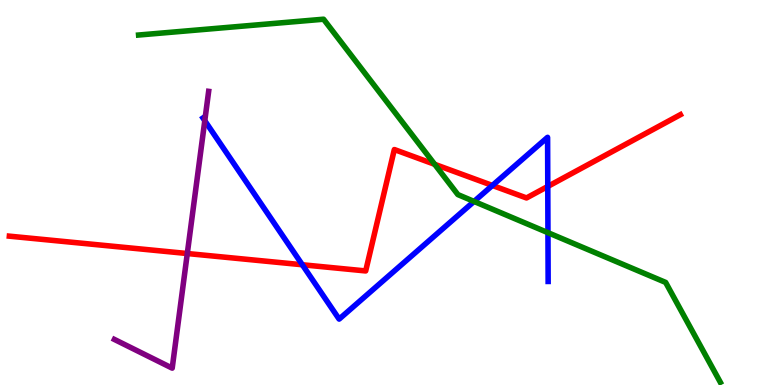[{'lines': ['blue', 'red'], 'intersections': [{'x': 3.9, 'y': 3.12}, {'x': 6.35, 'y': 5.18}, {'x': 7.07, 'y': 5.16}]}, {'lines': ['green', 'red'], 'intersections': [{'x': 5.61, 'y': 5.73}]}, {'lines': ['purple', 'red'], 'intersections': [{'x': 2.42, 'y': 3.41}]}, {'lines': ['blue', 'green'], 'intersections': [{'x': 6.12, 'y': 4.77}, {'x': 7.07, 'y': 3.96}]}, {'lines': ['blue', 'purple'], 'intersections': [{'x': 2.64, 'y': 6.86}]}, {'lines': ['green', 'purple'], 'intersections': []}]